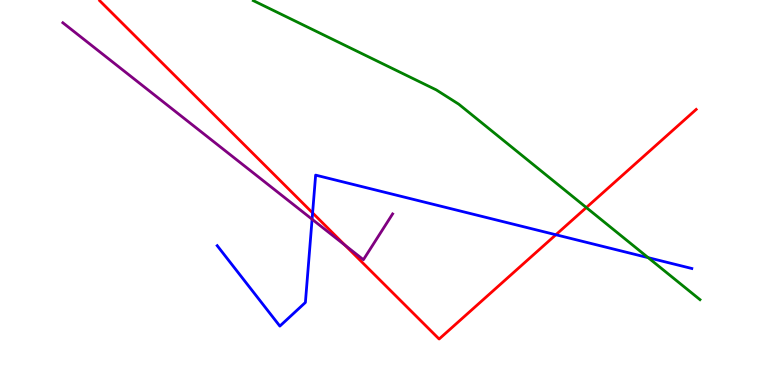[{'lines': ['blue', 'red'], 'intersections': [{'x': 4.03, 'y': 4.47}, {'x': 7.17, 'y': 3.9}]}, {'lines': ['green', 'red'], 'intersections': [{'x': 7.57, 'y': 4.61}]}, {'lines': ['purple', 'red'], 'intersections': [{'x': 4.45, 'y': 3.63}]}, {'lines': ['blue', 'green'], 'intersections': [{'x': 8.36, 'y': 3.31}]}, {'lines': ['blue', 'purple'], 'intersections': [{'x': 4.03, 'y': 4.31}]}, {'lines': ['green', 'purple'], 'intersections': []}]